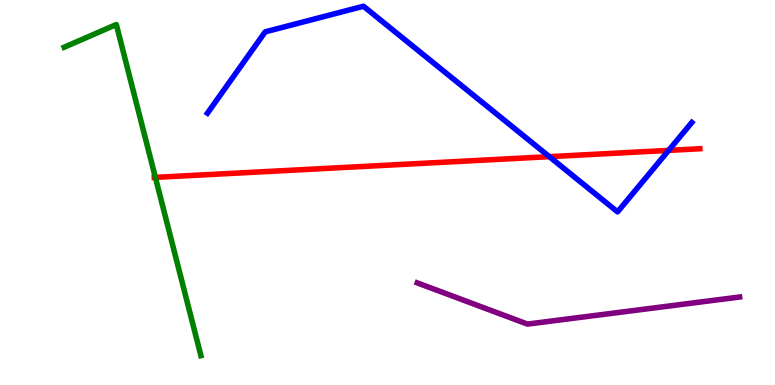[{'lines': ['blue', 'red'], 'intersections': [{'x': 7.09, 'y': 5.93}, {'x': 8.63, 'y': 6.09}]}, {'lines': ['green', 'red'], 'intersections': [{'x': 2.0, 'y': 5.39}]}, {'lines': ['purple', 'red'], 'intersections': []}, {'lines': ['blue', 'green'], 'intersections': []}, {'lines': ['blue', 'purple'], 'intersections': []}, {'lines': ['green', 'purple'], 'intersections': []}]